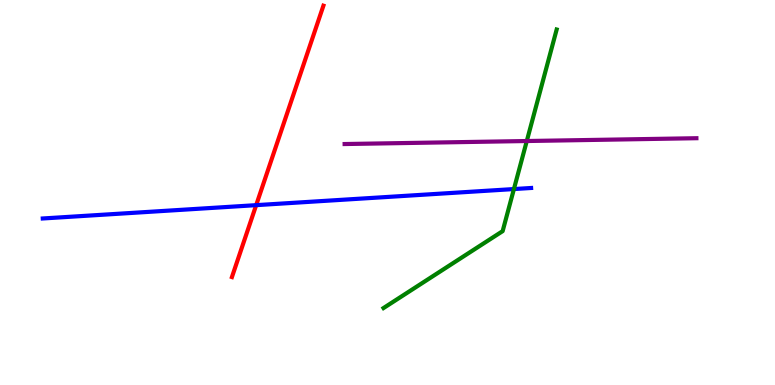[{'lines': ['blue', 'red'], 'intersections': [{'x': 3.31, 'y': 4.67}]}, {'lines': ['green', 'red'], 'intersections': []}, {'lines': ['purple', 'red'], 'intersections': []}, {'lines': ['blue', 'green'], 'intersections': [{'x': 6.63, 'y': 5.09}]}, {'lines': ['blue', 'purple'], 'intersections': []}, {'lines': ['green', 'purple'], 'intersections': [{'x': 6.8, 'y': 6.34}]}]